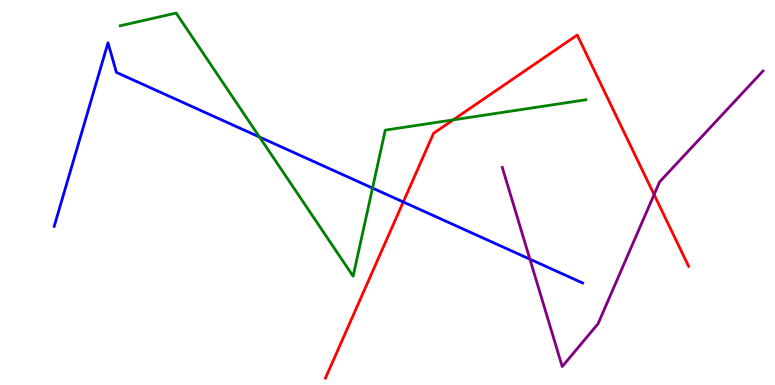[{'lines': ['blue', 'red'], 'intersections': [{'x': 5.2, 'y': 4.75}]}, {'lines': ['green', 'red'], 'intersections': [{'x': 5.85, 'y': 6.89}]}, {'lines': ['purple', 'red'], 'intersections': [{'x': 8.44, 'y': 4.95}]}, {'lines': ['blue', 'green'], 'intersections': [{'x': 3.35, 'y': 6.44}, {'x': 4.81, 'y': 5.11}]}, {'lines': ['blue', 'purple'], 'intersections': [{'x': 6.84, 'y': 3.27}]}, {'lines': ['green', 'purple'], 'intersections': []}]